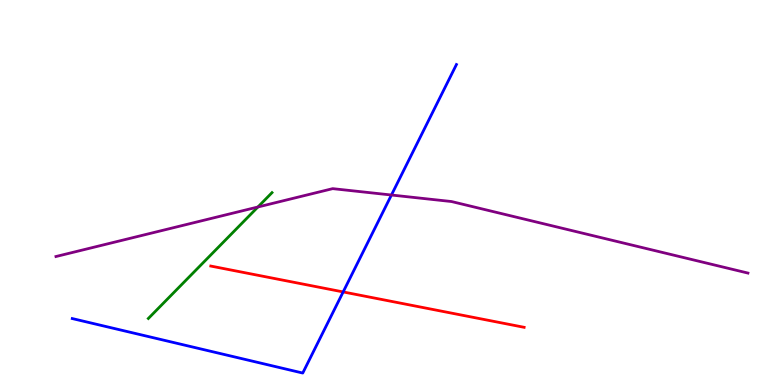[{'lines': ['blue', 'red'], 'intersections': [{'x': 4.43, 'y': 2.42}]}, {'lines': ['green', 'red'], 'intersections': []}, {'lines': ['purple', 'red'], 'intersections': []}, {'lines': ['blue', 'green'], 'intersections': []}, {'lines': ['blue', 'purple'], 'intersections': [{'x': 5.05, 'y': 4.93}]}, {'lines': ['green', 'purple'], 'intersections': [{'x': 3.33, 'y': 4.62}]}]